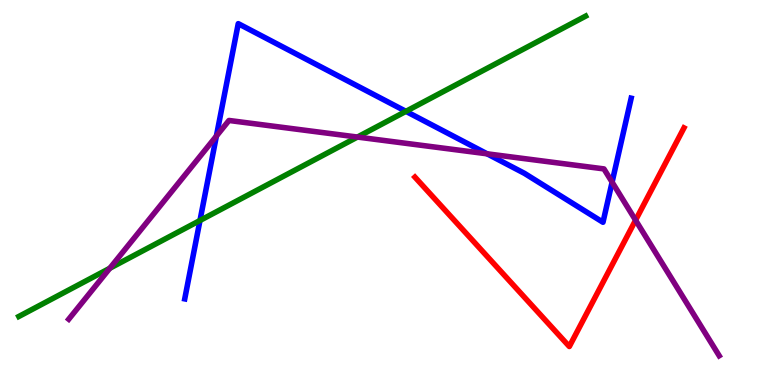[{'lines': ['blue', 'red'], 'intersections': []}, {'lines': ['green', 'red'], 'intersections': []}, {'lines': ['purple', 'red'], 'intersections': [{'x': 8.2, 'y': 4.28}]}, {'lines': ['blue', 'green'], 'intersections': [{'x': 2.58, 'y': 4.27}, {'x': 5.24, 'y': 7.11}]}, {'lines': ['blue', 'purple'], 'intersections': [{'x': 2.79, 'y': 6.47}, {'x': 6.29, 'y': 6.01}, {'x': 7.9, 'y': 5.27}]}, {'lines': ['green', 'purple'], 'intersections': [{'x': 1.42, 'y': 3.03}, {'x': 4.61, 'y': 6.44}]}]